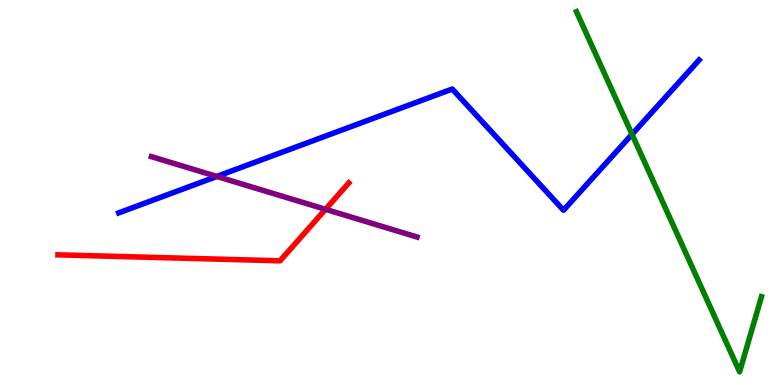[{'lines': ['blue', 'red'], 'intersections': []}, {'lines': ['green', 'red'], 'intersections': []}, {'lines': ['purple', 'red'], 'intersections': [{'x': 4.2, 'y': 4.56}]}, {'lines': ['blue', 'green'], 'intersections': [{'x': 8.16, 'y': 6.51}]}, {'lines': ['blue', 'purple'], 'intersections': [{'x': 2.8, 'y': 5.42}]}, {'lines': ['green', 'purple'], 'intersections': []}]